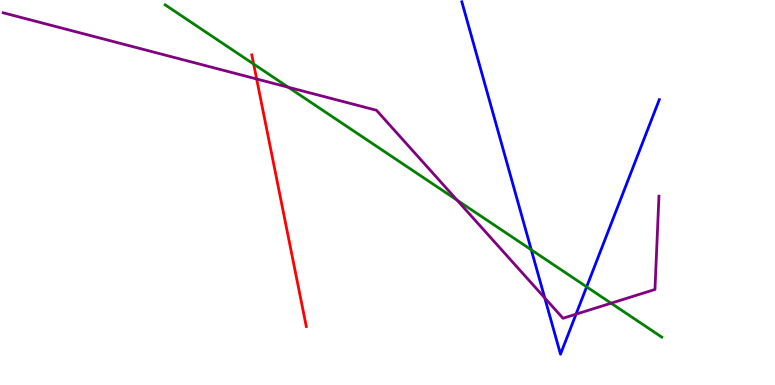[{'lines': ['blue', 'red'], 'intersections': []}, {'lines': ['green', 'red'], 'intersections': [{'x': 3.27, 'y': 8.34}]}, {'lines': ['purple', 'red'], 'intersections': [{'x': 3.31, 'y': 7.95}]}, {'lines': ['blue', 'green'], 'intersections': [{'x': 6.86, 'y': 3.51}, {'x': 7.57, 'y': 2.55}]}, {'lines': ['blue', 'purple'], 'intersections': [{'x': 7.03, 'y': 2.26}, {'x': 7.43, 'y': 1.84}]}, {'lines': ['green', 'purple'], 'intersections': [{'x': 3.72, 'y': 7.73}, {'x': 5.9, 'y': 4.8}, {'x': 7.88, 'y': 2.12}]}]